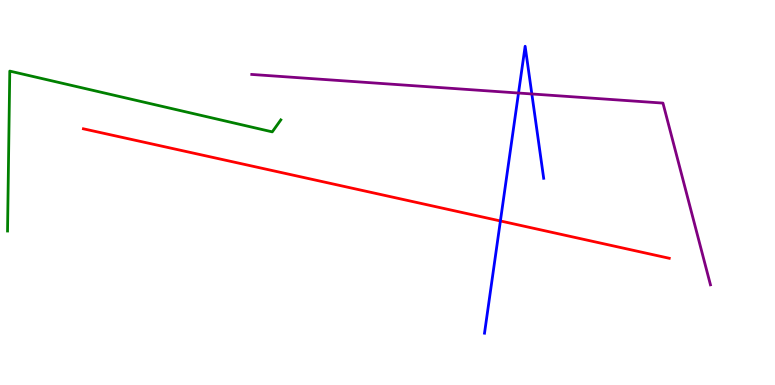[{'lines': ['blue', 'red'], 'intersections': [{'x': 6.46, 'y': 4.26}]}, {'lines': ['green', 'red'], 'intersections': []}, {'lines': ['purple', 'red'], 'intersections': []}, {'lines': ['blue', 'green'], 'intersections': []}, {'lines': ['blue', 'purple'], 'intersections': [{'x': 6.69, 'y': 7.58}, {'x': 6.86, 'y': 7.56}]}, {'lines': ['green', 'purple'], 'intersections': []}]